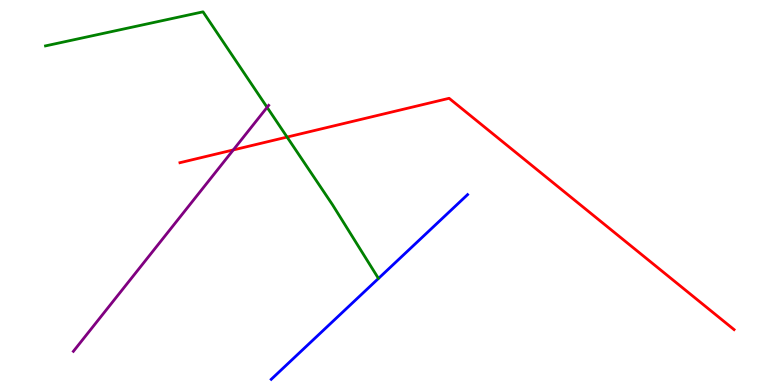[{'lines': ['blue', 'red'], 'intersections': []}, {'lines': ['green', 'red'], 'intersections': [{'x': 3.7, 'y': 6.44}]}, {'lines': ['purple', 'red'], 'intersections': [{'x': 3.01, 'y': 6.11}]}, {'lines': ['blue', 'green'], 'intersections': []}, {'lines': ['blue', 'purple'], 'intersections': []}, {'lines': ['green', 'purple'], 'intersections': [{'x': 3.45, 'y': 7.21}]}]